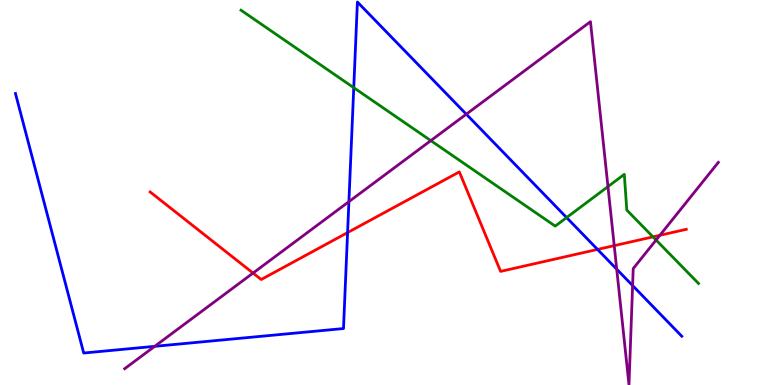[{'lines': ['blue', 'red'], 'intersections': [{'x': 4.48, 'y': 3.96}, {'x': 7.71, 'y': 3.52}]}, {'lines': ['green', 'red'], 'intersections': [{'x': 8.43, 'y': 3.85}]}, {'lines': ['purple', 'red'], 'intersections': [{'x': 3.27, 'y': 2.91}, {'x': 7.93, 'y': 3.62}, {'x': 8.51, 'y': 3.89}]}, {'lines': ['blue', 'green'], 'intersections': [{'x': 4.56, 'y': 7.72}, {'x': 7.31, 'y': 4.35}]}, {'lines': ['blue', 'purple'], 'intersections': [{'x': 2.0, 'y': 1.0}, {'x': 4.5, 'y': 4.76}, {'x': 6.02, 'y': 7.03}, {'x': 7.96, 'y': 3.01}, {'x': 8.16, 'y': 2.58}]}, {'lines': ['green', 'purple'], 'intersections': [{'x': 5.56, 'y': 6.35}, {'x': 7.84, 'y': 5.15}, {'x': 8.47, 'y': 3.77}]}]